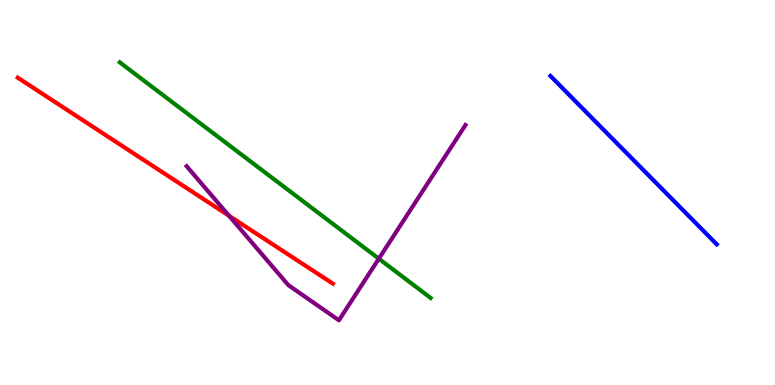[{'lines': ['blue', 'red'], 'intersections': []}, {'lines': ['green', 'red'], 'intersections': []}, {'lines': ['purple', 'red'], 'intersections': [{'x': 2.95, 'y': 4.4}]}, {'lines': ['blue', 'green'], 'intersections': []}, {'lines': ['blue', 'purple'], 'intersections': []}, {'lines': ['green', 'purple'], 'intersections': [{'x': 4.89, 'y': 3.28}]}]